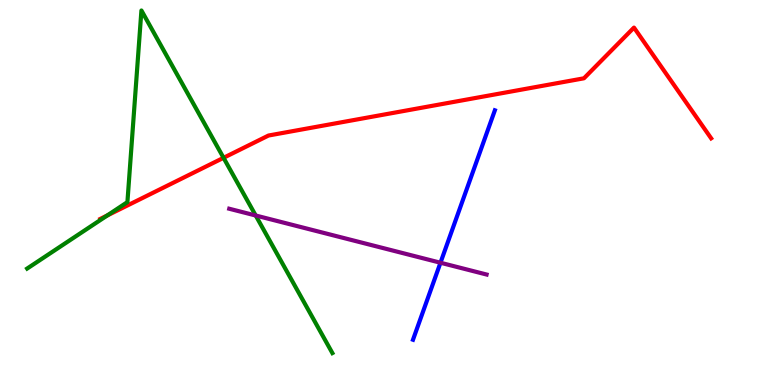[{'lines': ['blue', 'red'], 'intersections': []}, {'lines': ['green', 'red'], 'intersections': [{'x': 1.38, 'y': 4.4}, {'x': 2.88, 'y': 5.9}]}, {'lines': ['purple', 'red'], 'intersections': []}, {'lines': ['blue', 'green'], 'intersections': []}, {'lines': ['blue', 'purple'], 'intersections': [{'x': 5.68, 'y': 3.18}]}, {'lines': ['green', 'purple'], 'intersections': [{'x': 3.3, 'y': 4.4}]}]